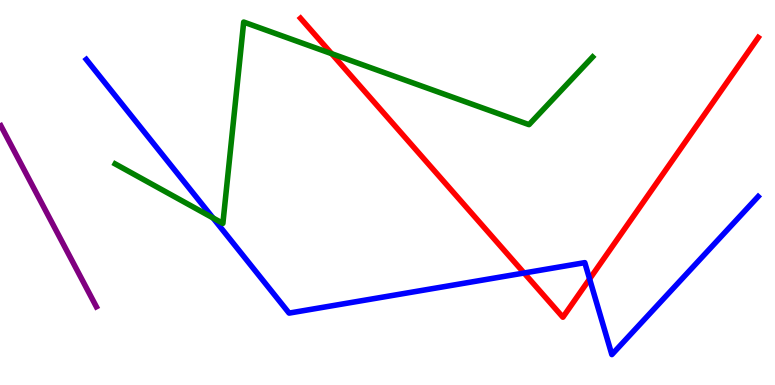[{'lines': ['blue', 'red'], 'intersections': [{'x': 6.76, 'y': 2.91}, {'x': 7.61, 'y': 2.75}]}, {'lines': ['green', 'red'], 'intersections': [{'x': 4.28, 'y': 8.61}]}, {'lines': ['purple', 'red'], 'intersections': []}, {'lines': ['blue', 'green'], 'intersections': [{'x': 2.75, 'y': 4.34}]}, {'lines': ['blue', 'purple'], 'intersections': []}, {'lines': ['green', 'purple'], 'intersections': []}]